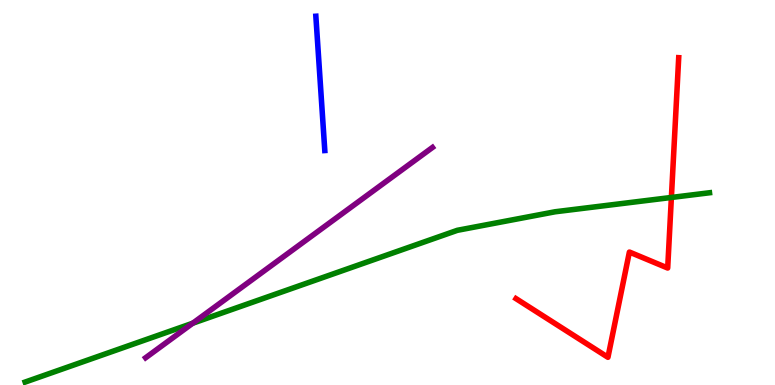[{'lines': ['blue', 'red'], 'intersections': []}, {'lines': ['green', 'red'], 'intersections': [{'x': 8.66, 'y': 4.87}]}, {'lines': ['purple', 'red'], 'intersections': []}, {'lines': ['blue', 'green'], 'intersections': []}, {'lines': ['blue', 'purple'], 'intersections': []}, {'lines': ['green', 'purple'], 'intersections': [{'x': 2.49, 'y': 1.6}]}]